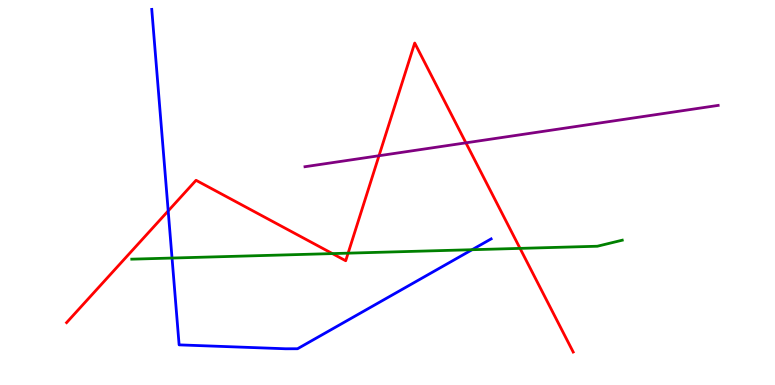[{'lines': ['blue', 'red'], 'intersections': [{'x': 2.17, 'y': 4.52}]}, {'lines': ['green', 'red'], 'intersections': [{'x': 4.29, 'y': 3.41}, {'x': 4.49, 'y': 3.42}, {'x': 6.71, 'y': 3.55}]}, {'lines': ['purple', 'red'], 'intersections': [{'x': 4.89, 'y': 5.95}, {'x': 6.01, 'y': 6.29}]}, {'lines': ['blue', 'green'], 'intersections': [{'x': 2.22, 'y': 3.3}, {'x': 6.09, 'y': 3.51}]}, {'lines': ['blue', 'purple'], 'intersections': []}, {'lines': ['green', 'purple'], 'intersections': []}]